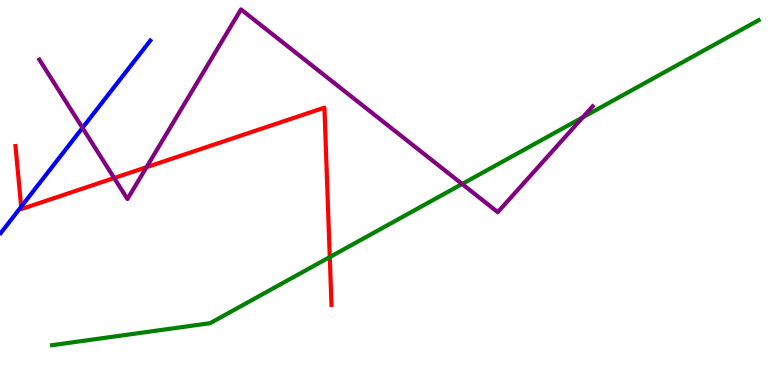[{'lines': ['blue', 'red'], 'intersections': [{'x': 0.273, 'y': 4.63}]}, {'lines': ['green', 'red'], 'intersections': [{'x': 4.26, 'y': 3.32}]}, {'lines': ['purple', 'red'], 'intersections': [{'x': 1.47, 'y': 5.38}, {'x': 1.89, 'y': 5.66}]}, {'lines': ['blue', 'green'], 'intersections': []}, {'lines': ['blue', 'purple'], 'intersections': [{'x': 1.06, 'y': 6.68}]}, {'lines': ['green', 'purple'], 'intersections': [{'x': 5.96, 'y': 5.22}, {'x': 7.52, 'y': 6.95}]}]